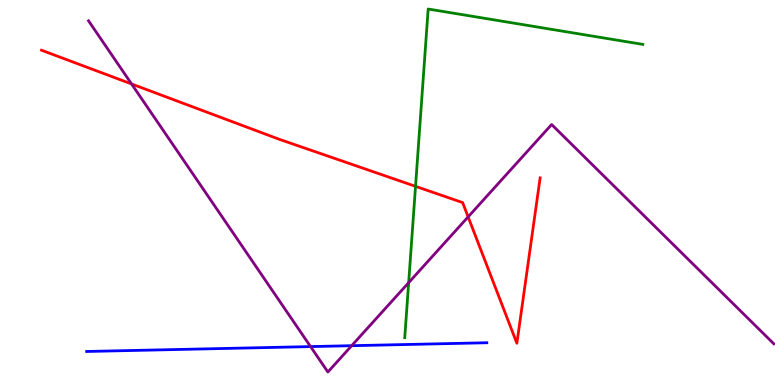[{'lines': ['blue', 'red'], 'intersections': []}, {'lines': ['green', 'red'], 'intersections': [{'x': 5.36, 'y': 5.16}]}, {'lines': ['purple', 'red'], 'intersections': [{'x': 1.7, 'y': 7.82}, {'x': 6.04, 'y': 4.37}]}, {'lines': ['blue', 'green'], 'intersections': []}, {'lines': ['blue', 'purple'], 'intersections': [{'x': 4.01, 'y': 0.998}, {'x': 4.54, 'y': 1.02}]}, {'lines': ['green', 'purple'], 'intersections': [{'x': 5.27, 'y': 2.66}]}]